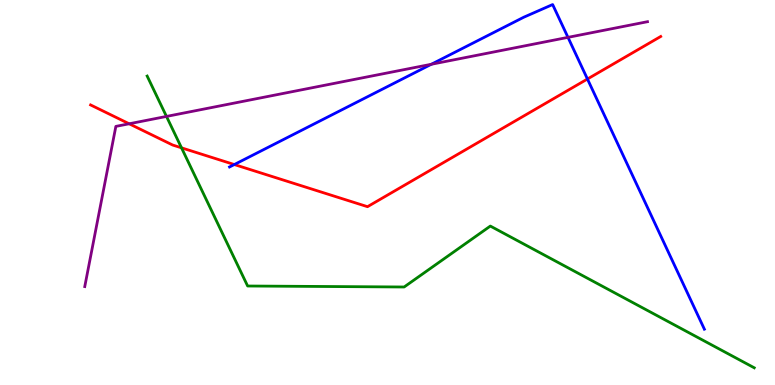[{'lines': ['blue', 'red'], 'intersections': [{'x': 3.02, 'y': 5.73}, {'x': 7.58, 'y': 7.95}]}, {'lines': ['green', 'red'], 'intersections': [{'x': 2.34, 'y': 6.16}]}, {'lines': ['purple', 'red'], 'intersections': [{'x': 1.67, 'y': 6.79}]}, {'lines': ['blue', 'green'], 'intersections': []}, {'lines': ['blue', 'purple'], 'intersections': [{'x': 5.57, 'y': 8.33}, {'x': 7.33, 'y': 9.03}]}, {'lines': ['green', 'purple'], 'intersections': [{'x': 2.15, 'y': 6.98}]}]